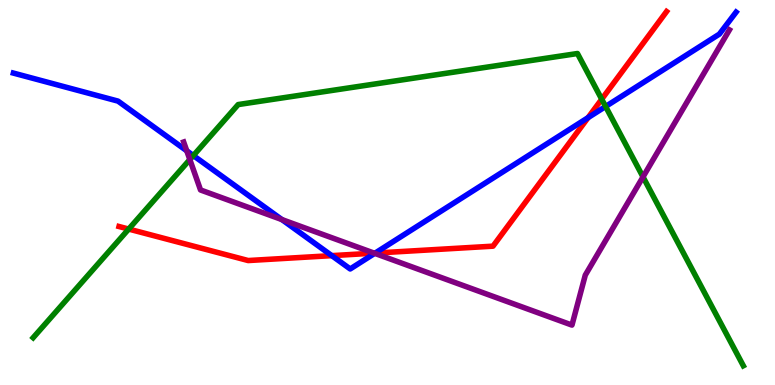[{'lines': ['blue', 'red'], 'intersections': [{'x': 4.28, 'y': 3.36}, {'x': 4.84, 'y': 3.43}, {'x': 7.59, 'y': 6.94}]}, {'lines': ['green', 'red'], 'intersections': [{'x': 1.66, 'y': 4.05}, {'x': 7.76, 'y': 7.42}]}, {'lines': ['purple', 'red'], 'intersections': [{'x': 4.83, 'y': 3.42}]}, {'lines': ['blue', 'green'], 'intersections': [{'x': 2.49, 'y': 5.96}, {'x': 7.81, 'y': 7.23}]}, {'lines': ['blue', 'purple'], 'intersections': [{'x': 2.41, 'y': 6.08}, {'x': 3.64, 'y': 4.3}, {'x': 4.84, 'y': 3.42}]}, {'lines': ['green', 'purple'], 'intersections': [{'x': 2.45, 'y': 5.86}, {'x': 8.3, 'y': 5.4}]}]